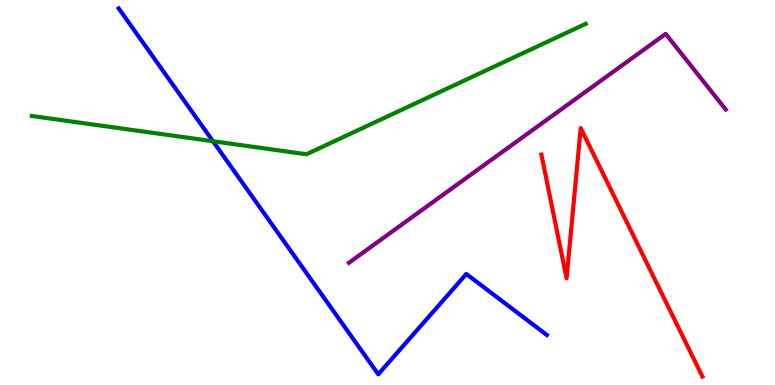[{'lines': ['blue', 'red'], 'intersections': []}, {'lines': ['green', 'red'], 'intersections': []}, {'lines': ['purple', 'red'], 'intersections': []}, {'lines': ['blue', 'green'], 'intersections': [{'x': 2.75, 'y': 6.33}]}, {'lines': ['blue', 'purple'], 'intersections': []}, {'lines': ['green', 'purple'], 'intersections': []}]